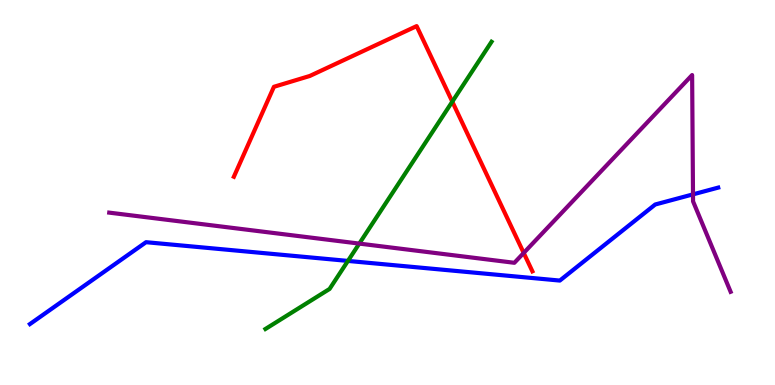[{'lines': ['blue', 'red'], 'intersections': []}, {'lines': ['green', 'red'], 'intersections': [{'x': 5.84, 'y': 7.36}]}, {'lines': ['purple', 'red'], 'intersections': [{'x': 6.76, 'y': 3.43}]}, {'lines': ['blue', 'green'], 'intersections': [{'x': 4.49, 'y': 3.22}]}, {'lines': ['blue', 'purple'], 'intersections': [{'x': 8.94, 'y': 4.95}]}, {'lines': ['green', 'purple'], 'intersections': [{'x': 4.64, 'y': 3.67}]}]